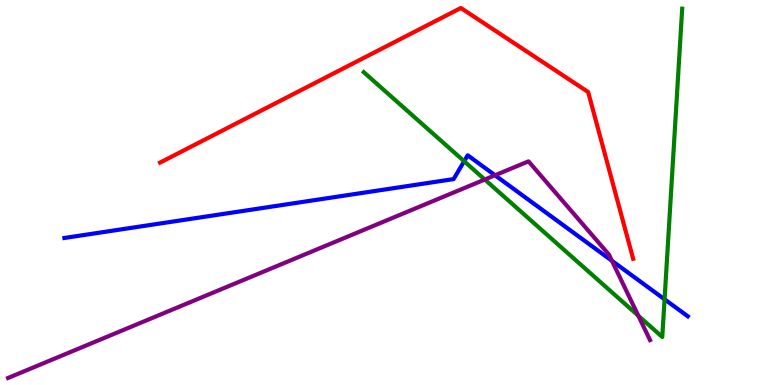[{'lines': ['blue', 'red'], 'intersections': []}, {'lines': ['green', 'red'], 'intersections': []}, {'lines': ['purple', 'red'], 'intersections': []}, {'lines': ['blue', 'green'], 'intersections': [{'x': 5.99, 'y': 5.81}, {'x': 8.58, 'y': 2.23}]}, {'lines': ['blue', 'purple'], 'intersections': [{'x': 6.39, 'y': 5.45}, {'x': 7.9, 'y': 3.23}]}, {'lines': ['green', 'purple'], 'intersections': [{'x': 6.26, 'y': 5.34}, {'x': 8.24, 'y': 1.8}]}]